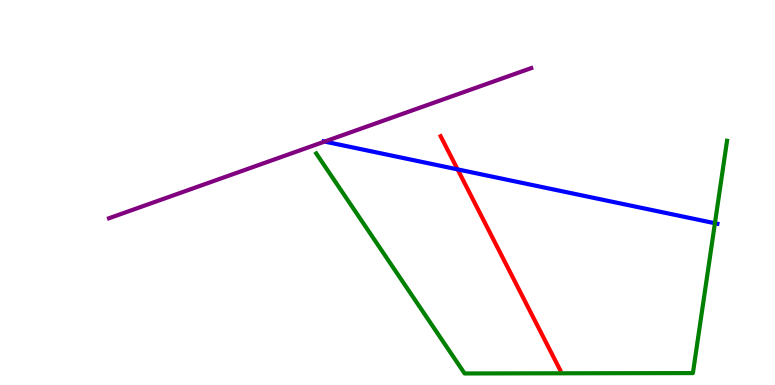[{'lines': ['blue', 'red'], 'intersections': [{'x': 5.9, 'y': 5.6}]}, {'lines': ['green', 'red'], 'intersections': []}, {'lines': ['purple', 'red'], 'intersections': []}, {'lines': ['blue', 'green'], 'intersections': [{'x': 9.22, 'y': 4.2}]}, {'lines': ['blue', 'purple'], 'intersections': [{'x': 4.19, 'y': 6.32}]}, {'lines': ['green', 'purple'], 'intersections': []}]